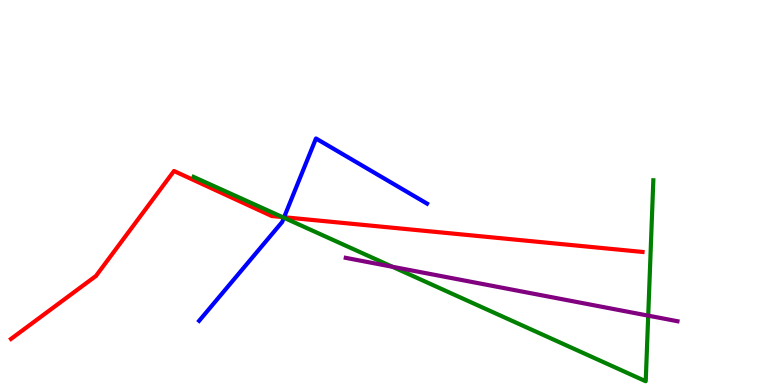[{'lines': ['blue', 'red'], 'intersections': [{'x': 3.67, 'y': 4.36}]}, {'lines': ['green', 'red'], 'intersections': [{'x': 3.64, 'y': 4.36}]}, {'lines': ['purple', 'red'], 'intersections': []}, {'lines': ['blue', 'green'], 'intersections': [{'x': 3.66, 'y': 4.34}]}, {'lines': ['blue', 'purple'], 'intersections': []}, {'lines': ['green', 'purple'], 'intersections': [{'x': 5.06, 'y': 3.07}, {'x': 8.36, 'y': 1.8}]}]